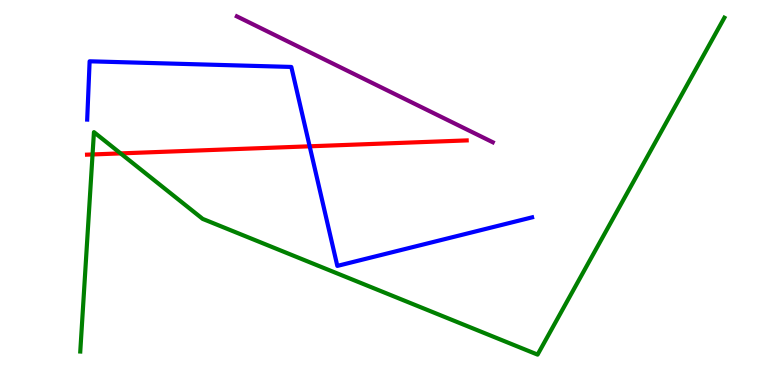[{'lines': ['blue', 'red'], 'intersections': [{'x': 4.0, 'y': 6.2}]}, {'lines': ['green', 'red'], 'intersections': [{'x': 1.19, 'y': 5.99}, {'x': 1.56, 'y': 6.02}]}, {'lines': ['purple', 'red'], 'intersections': []}, {'lines': ['blue', 'green'], 'intersections': []}, {'lines': ['blue', 'purple'], 'intersections': []}, {'lines': ['green', 'purple'], 'intersections': []}]